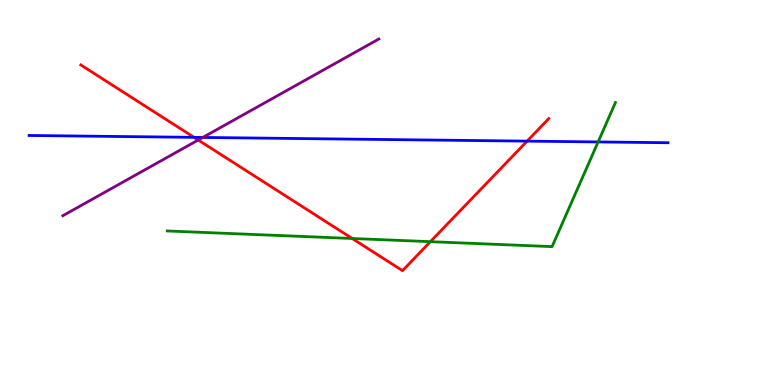[{'lines': ['blue', 'red'], 'intersections': [{'x': 2.5, 'y': 6.43}, {'x': 6.8, 'y': 6.33}]}, {'lines': ['green', 'red'], 'intersections': [{'x': 4.54, 'y': 3.81}, {'x': 5.55, 'y': 3.72}]}, {'lines': ['purple', 'red'], 'intersections': [{'x': 2.56, 'y': 6.36}]}, {'lines': ['blue', 'green'], 'intersections': [{'x': 7.72, 'y': 6.31}]}, {'lines': ['blue', 'purple'], 'intersections': [{'x': 2.62, 'y': 6.43}]}, {'lines': ['green', 'purple'], 'intersections': []}]